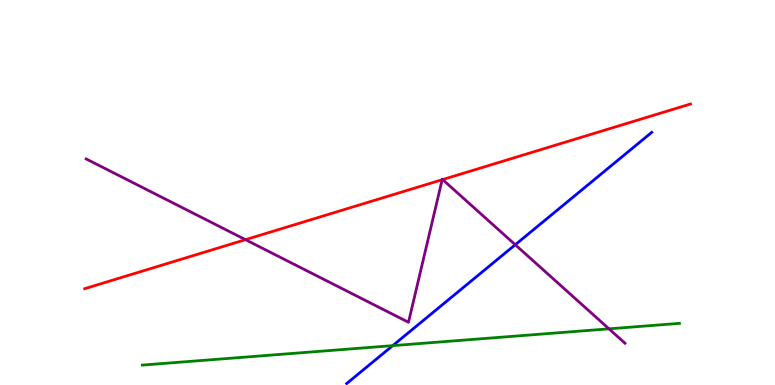[{'lines': ['blue', 'red'], 'intersections': []}, {'lines': ['green', 'red'], 'intersections': []}, {'lines': ['purple', 'red'], 'intersections': [{'x': 3.17, 'y': 3.77}, {'x': 5.71, 'y': 5.33}, {'x': 5.71, 'y': 5.34}]}, {'lines': ['blue', 'green'], 'intersections': [{'x': 5.07, 'y': 1.02}]}, {'lines': ['blue', 'purple'], 'intersections': [{'x': 6.65, 'y': 3.64}]}, {'lines': ['green', 'purple'], 'intersections': [{'x': 7.86, 'y': 1.46}]}]